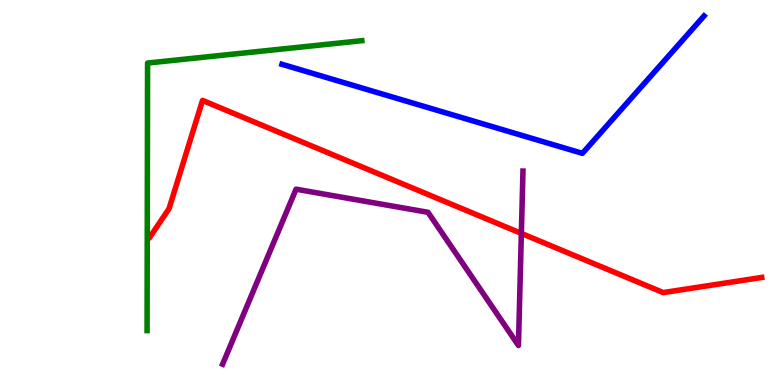[{'lines': ['blue', 'red'], 'intersections': []}, {'lines': ['green', 'red'], 'intersections': []}, {'lines': ['purple', 'red'], 'intersections': [{'x': 6.73, 'y': 3.94}]}, {'lines': ['blue', 'green'], 'intersections': []}, {'lines': ['blue', 'purple'], 'intersections': []}, {'lines': ['green', 'purple'], 'intersections': []}]